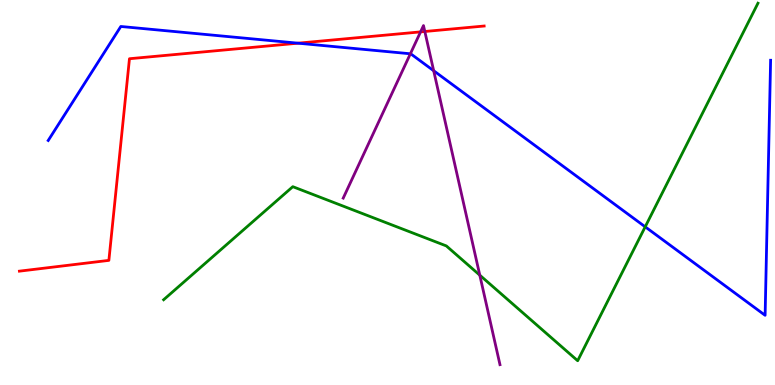[{'lines': ['blue', 'red'], 'intersections': [{'x': 3.85, 'y': 8.88}]}, {'lines': ['green', 'red'], 'intersections': []}, {'lines': ['purple', 'red'], 'intersections': [{'x': 5.43, 'y': 9.17}, {'x': 5.48, 'y': 9.18}]}, {'lines': ['blue', 'green'], 'intersections': [{'x': 8.33, 'y': 4.11}]}, {'lines': ['blue', 'purple'], 'intersections': [{'x': 5.3, 'y': 8.6}, {'x': 5.6, 'y': 8.16}]}, {'lines': ['green', 'purple'], 'intersections': [{'x': 6.19, 'y': 2.85}]}]